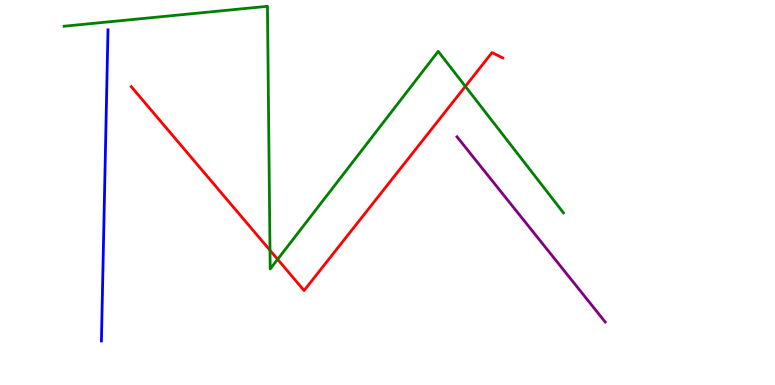[{'lines': ['blue', 'red'], 'intersections': []}, {'lines': ['green', 'red'], 'intersections': [{'x': 3.48, 'y': 3.5}, {'x': 3.58, 'y': 3.26}, {'x': 6.0, 'y': 7.76}]}, {'lines': ['purple', 'red'], 'intersections': []}, {'lines': ['blue', 'green'], 'intersections': []}, {'lines': ['blue', 'purple'], 'intersections': []}, {'lines': ['green', 'purple'], 'intersections': []}]